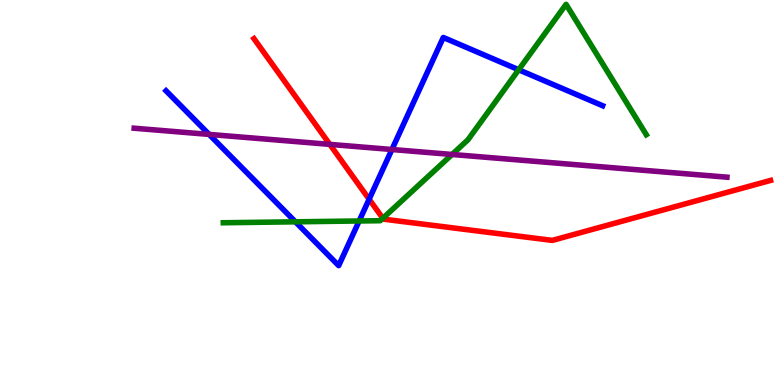[{'lines': ['blue', 'red'], 'intersections': [{'x': 4.76, 'y': 4.83}]}, {'lines': ['green', 'red'], 'intersections': [{'x': 4.94, 'y': 4.33}]}, {'lines': ['purple', 'red'], 'intersections': [{'x': 4.26, 'y': 6.25}]}, {'lines': ['blue', 'green'], 'intersections': [{'x': 3.81, 'y': 4.24}, {'x': 4.63, 'y': 4.26}, {'x': 6.69, 'y': 8.19}]}, {'lines': ['blue', 'purple'], 'intersections': [{'x': 2.7, 'y': 6.51}, {'x': 5.06, 'y': 6.12}]}, {'lines': ['green', 'purple'], 'intersections': [{'x': 5.83, 'y': 5.99}]}]